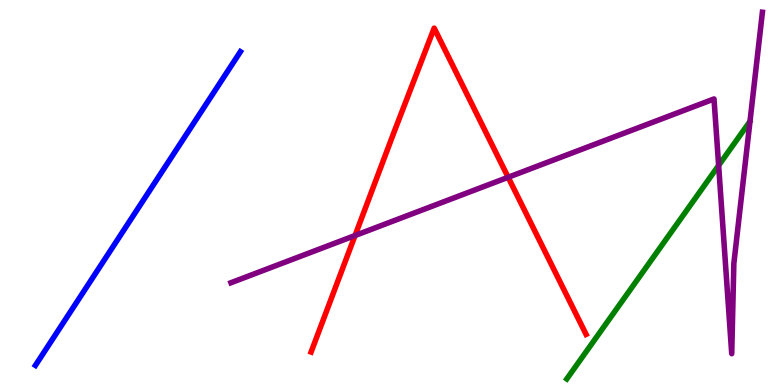[{'lines': ['blue', 'red'], 'intersections': []}, {'lines': ['green', 'red'], 'intersections': []}, {'lines': ['purple', 'red'], 'intersections': [{'x': 4.58, 'y': 3.88}, {'x': 6.56, 'y': 5.4}]}, {'lines': ['blue', 'green'], 'intersections': []}, {'lines': ['blue', 'purple'], 'intersections': []}, {'lines': ['green', 'purple'], 'intersections': [{'x': 9.27, 'y': 5.7}]}]